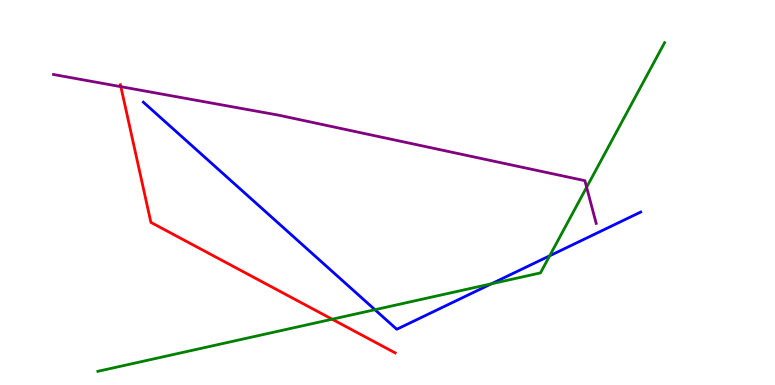[{'lines': ['blue', 'red'], 'intersections': []}, {'lines': ['green', 'red'], 'intersections': [{'x': 4.29, 'y': 1.71}]}, {'lines': ['purple', 'red'], 'intersections': [{'x': 1.56, 'y': 7.75}]}, {'lines': ['blue', 'green'], 'intersections': [{'x': 4.84, 'y': 1.96}, {'x': 6.34, 'y': 2.63}, {'x': 7.09, 'y': 3.36}]}, {'lines': ['blue', 'purple'], 'intersections': []}, {'lines': ['green', 'purple'], 'intersections': [{'x': 7.57, 'y': 5.14}]}]